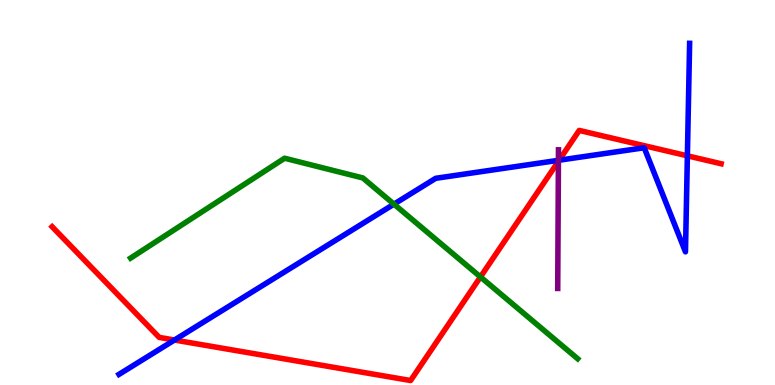[{'lines': ['blue', 'red'], 'intersections': [{'x': 2.25, 'y': 1.17}, {'x': 7.21, 'y': 5.84}, {'x': 8.87, 'y': 5.95}]}, {'lines': ['green', 'red'], 'intersections': [{'x': 6.2, 'y': 2.81}]}, {'lines': ['purple', 'red'], 'intersections': [{'x': 7.21, 'y': 5.81}]}, {'lines': ['blue', 'green'], 'intersections': [{'x': 5.08, 'y': 4.7}]}, {'lines': ['blue', 'purple'], 'intersections': [{'x': 7.21, 'y': 5.84}]}, {'lines': ['green', 'purple'], 'intersections': []}]